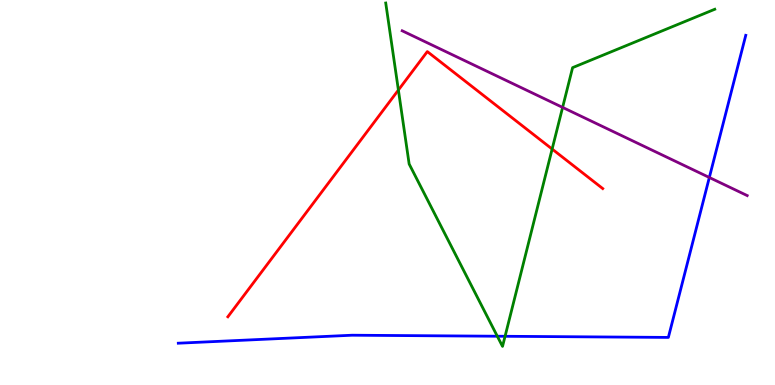[{'lines': ['blue', 'red'], 'intersections': []}, {'lines': ['green', 'red'], 'intersections': [{'x': 5.14, 'y': 7.66}, {'x': 7.12, 'y': 6.13}]}, {'lines': ['purple', 'red'], 'intersections': []}, {'lines': ['blue', 'green'], 'intersections': [{'x': 6.42, 'y': 1.27}, {'x': 6.52, 'y': 1.27}]}, {'lines': ['blue', 'purple'], 'intersections': [{'x': 9.15, 'y': 5.39}]}, {'lines': ['green', 'purple'], 'intersections': [{'x': 7.26, 'y': 7.21}]}]